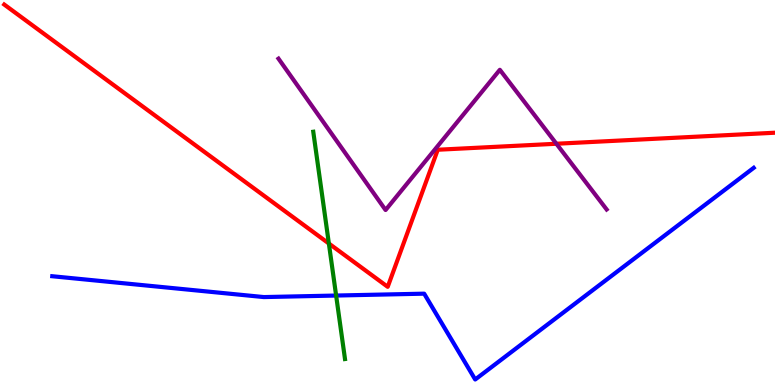[{'lines': ['blue', 'red'], 'intersections': []}, {'lines': ['green', 'red'], 'intersections': [{'x': 4.24, 'y': 3.68}]}, {'lines': ['purple', 'red'], 'intersections': [{'x': 7.18, 'y': 6.27}]}, {'lines': ['blue', 'green'], 'intersections': [{'x': 4.34, 'y': 2.32}]}, {'lines': ['blue', 'purple'], 'intersections': []}, {'lines': ['green', 'purple'], 'intersections': []}]